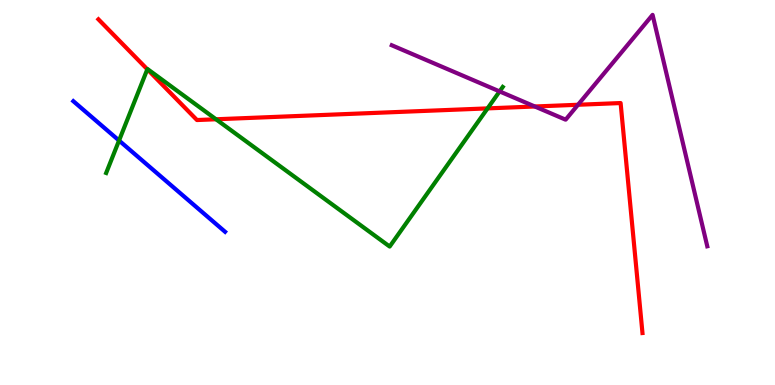[{'lines': ['blue', 'red'], 'intersections': []}, {'lines': ['green', 'red'], 'intersections': [{'x': 1.9, 'y': 8.2}, {'x': 2.79, 'y': 6.9}, {'x': 6.29, 'y': 7.18}]}, {'lines': ['purple', 'red'], 'intersections': [{'x': 6.9, 'y': 7.23}, {'x': 7.46, 'y': 7.28}]}, {'lines': ['blue', 'green'], 'intersections': [{'x': 1.54, 'y': 6.35}]}, {'lines': ['blue', 'purple'], 'intersections': []}, {'lines': ['green', 'purple'], 'intersections': [{'x': 6.45, 'y': 7.63}]}]